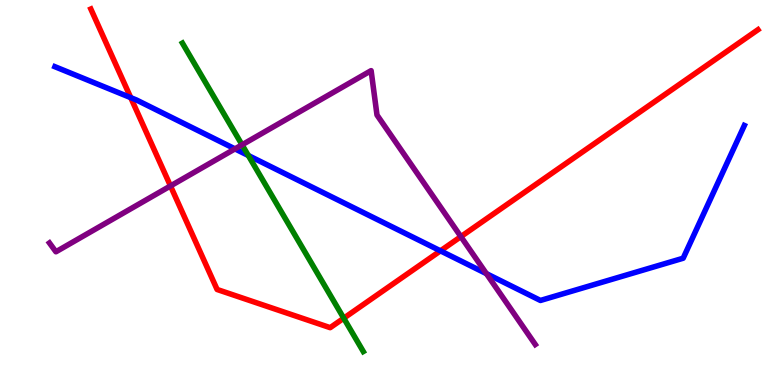[{'lines': ['blue', 'red'], 'intersections': [{'x': 1.69, 'y': 7.46}, {'x': 5.68, 'y': 3.48}]}, {'lines': ['green', 'red'], 'intersections': [{'x': 4.44, 'y': 1.73}]}, {'lines': ['purple', 'red'], 'intersections': [{'x': 2.2, 'y': 5.17}, {'x': 5.95, 'y': 3.85}]}, {'lines': ['blue', 'green'], 'intersections': [{'x': 3.2, 'y': 5.96}]}, {'lines': ['blue', 'purple'], 'intersections': [{'x': 3.03, 'y': 6.13}, {'x': 6.28, 'y': 2.89}]}, {'lines': ['green', 'purple'], 'intersections': [{'x': 3.12, 'y': 6.24}]}]